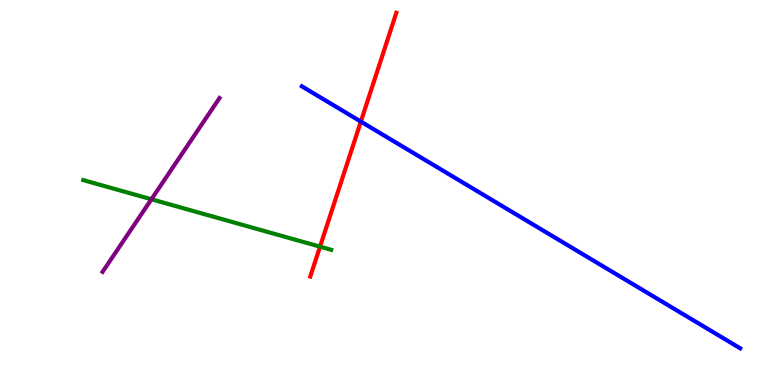[{'lines': ['blue', 'red'], 'intersections': [{'x': 4.66, 'y': 6.84}]}, {'lines': ['green', 'red'], 'intersections': [{'x': 4.13, 'y': 3.59}]}, {'lines': ['purple', 'red'], 'intersections': []}, {'lines': ['blue', 'green'], 'intersections': []}, {'lines': ['blue', 'purple'], 'intersections': []}, {'lines': ['green', 'purple'], 'intersections': [{'x': 1.95, 'y': 4.82}]}]